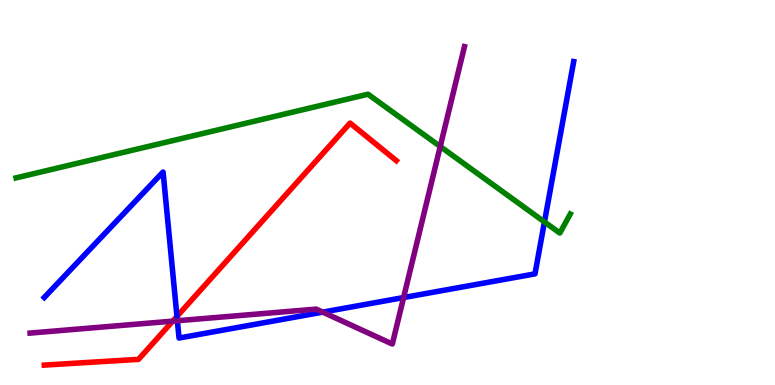[{'lines': ['blue', 'red'], 'intersections': [{'x': 2.28, 'y': 1.78}]}, {'lines': ['green', 'red'], 'intersections': []}, {'lines': ['purple', 'red'], 'intersections': [{'x': 2.23, 'y': 1.66}]}, {'lines': ['blue', 'green'], 'intersections': [{'x': 7.03, 'y': 4.24}]}, {'lines': ['blue', 'purple'], 'intersections': [{'x': 2.29, 'y': 1.67}, {'x': 4.16, 'y': 1.89}, {'x': 5.21, 'y': 2.27}]}, {'lines': ['green', 'purple'], 'intersections': [{'x': 5.68, 'y': 6.19}]}]